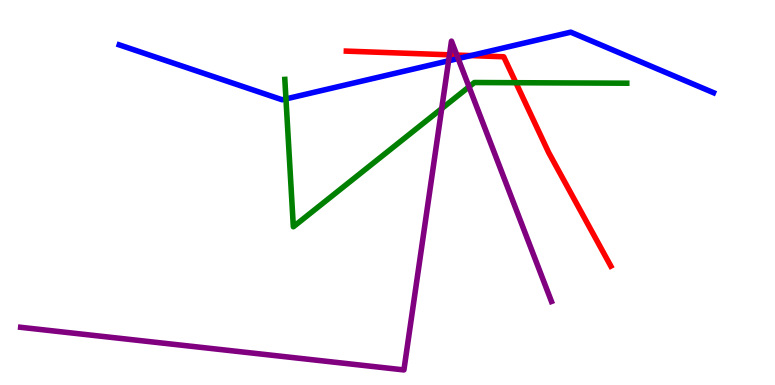[{'lines': ['blue', 'red'], 'intersections': [{'x': 6.08, 'y': 8.56}]}, {'lines': ['green', 'red'], 'intersections': [{'x': 6.66, 'y': 7.85}]}, {'lines': ['purple', 'red'], 'intersections': [{'x': 5.8, 'y': 8.58}, {'x': 5.89, 'y': 8.57}]}, {'lines': ['blue', 'green'], 'intersections': [{'x': 3.69, 'y': 7.43}]}, {'lines': ['blue', 'purple'], 'intersections': [{'x': 5.79, 'y': 8.42}, {'x': 5.91, 'y': 8.48}]}, {'lines': ['green', 'purple'], 'intersections': [{'x': 5.7, 'y': 7.18}, {'x': 6.05, 'y': 7.74}]}]